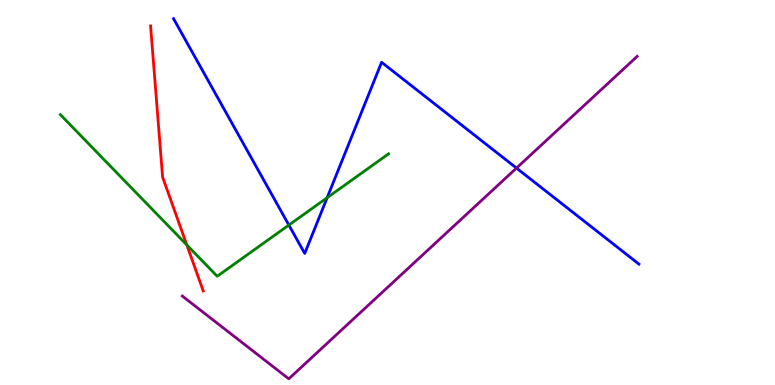[{'lines': ['blue', 'red'], 'intersections': []}, {'lines': ['green', 'red'], 'intersections': [{'x': 2.41, 'y': 3.64}]}, {'lines': ['purple', 'red'], 'intersections': []}, {'lines': ['blue', 'green'], 'intersections': [{'x': 3.73, 'y': 4.15}, {'x': 4.22, 'y': 4.86}]}, {'lines': ['blue', 'purple'], 'intersections': [{'x': 6.66, 'y': 5.63}]}, {'lines': ['green', 'purple'], 'intersections': []}]